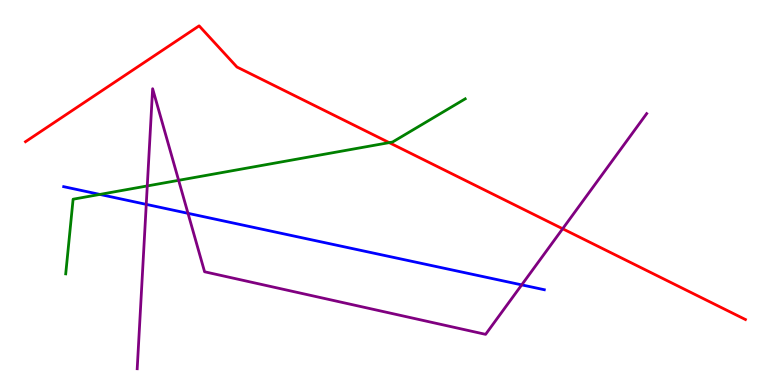[{'lines': ['blue', 'red'], 'intersections': []}, {'lines': ['green', 'red'], 'intersections': [{'x': 5.02, 'y': 6.3}]}, {'lines': ['purple', 'red'], 'intersections': [{'x': 7.26, 'y': 4.06}]}, {'lines': ['blue', 'green'], 'intersections': [{'x': 1.29, 'y': 4.95}]}, {'lines': ['blue', 'purple'], 'intersections': [{'x': 1.89, 'y': 4.69}, {'x': 2.43, 'y': 4.46}, {'x': 6.73, 'y': 2.6}]}, {'lines': ['green', 'purple'], 'intersections': [{'x': 1.9, 'y': 5.17}, {'x': 2.3, 'y': 5.32}]}]